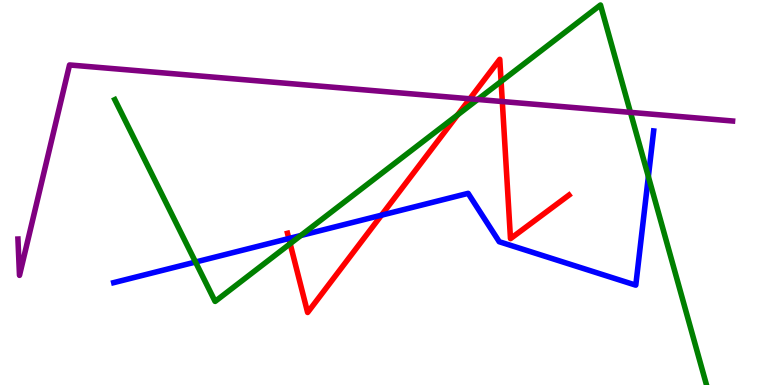[{'lines': ['blue', 'red'], 'intersections': [{'x': 3.73, 'y': 3.8}, {'x': 4.92, 'y': 4.41}]}, {'lines': ['green', 'red'], 'intersections': [{'x': 3.74, 'y': 3.67}, {'x': 5.9, 'y': 7.01}, {'x': 6.47, 'y': 7.88}]}, {'lines': ['purple', 'red'], 'intersections': [{'x': 6.06, 'y': 7.43}, {'x': 6.48, 'y': 7.36}]}, {'lines': ['blue', 'green'], 'intersections': [{'x': 2.52, 'y': 3.19}, {'x': 3.88, 'y': 3.88}, {'x': 8.37, 'y': 5.41}]}, {'lines': ['blue', 'purple'], 'intersections': []}, {'lines': ['green', 'purple'], 'intersections': [{'x': 6.16, 'y': 7.42}, {'x': 8.13, 'y': 7.08}]}]